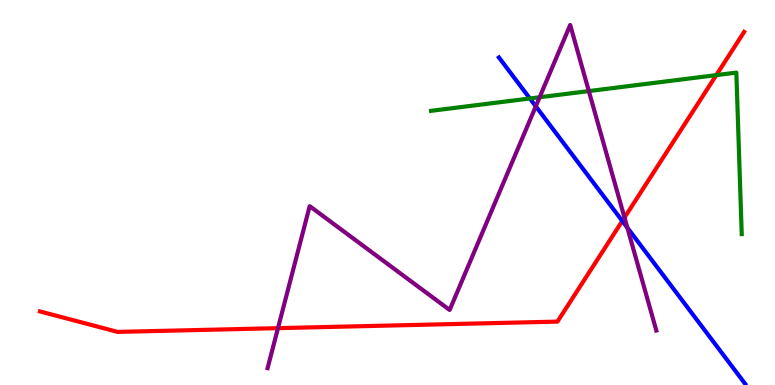[{'lines': ['blue', 'red'], 'intersections': [{'x': 8.03, 'y': 4.26}]}, {'lines': ['green', 'red'], 'intersections': [{'x': 9.24, 'y': 8.05}]}, {'lines': ['purple', 'red'], 'intersections': [{'x': 3.59, 'y': 1.48}, {'x': 8.06, 'y': 4.35}]}, {'lines': ['blue', 'green'], 'intersections': [{'x': 6.84, 'y': 7.44}]}, {'lines': ['blue', 'purple'], 'intersections': [{'x': 6.91, 'y': 7.24}, {'x': 8.09, 'y': 4.09}]}, {'lines': ['green', 'purple'], 'intersections': [{'x': 6.96, 'y': 7.47}, {'x': 7.6, 'y': 7.63}]}]